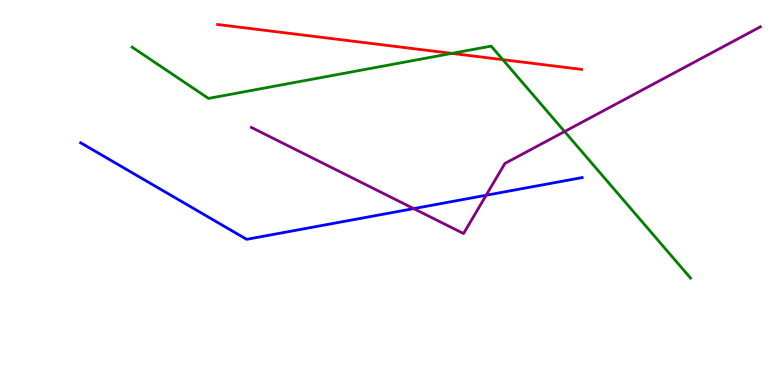[{'lines': ['blue', 'red'], 'intersections': []}, {'lines': ['green', 'red'], 'intersections': [{'x': 5.83, 'y': 8.61}, {'x': 6.49, 'y': 8.45}]}, {'lines': ['purple', 'red'], 'intersections': []}, {'lines': ['blue', 'green'], 'intersections': []}, {'lines': ['blue', 'purple'], 'intersections': [{'x': 5.34, 'y': 4.58}, {'x': 6.27, 'y': 4.93}]}, {'lines': ['green', 'purple'], 'intersections': [{'x': 7.29, 'y': 6.58}]}]